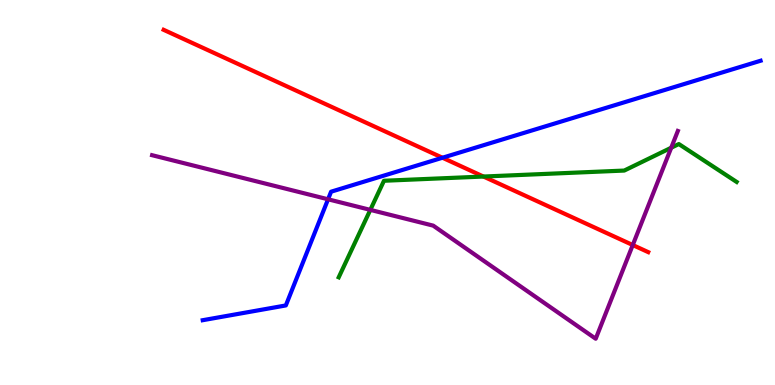[{'lines': ['blue', 'red'], 'intersections': [{'x': 5.71, 'y': 5.9}]}, {'lines': ['green', 'red'], 'intersections': [{'x': 6.24, 'y': 5.41}]}, {'lines': ['purple', 'red'], 'intersections': [{'x': 8.16, 'y': 3.64}]}, {'lines': ['blue', 'green'], 'intersections': []}, {'lines': ['blue', 'purple'], 'intersections': [{'x': 4.23, 'y': 4.82}]}, {'lines': ['green', 'purple'], 'intersections': [{'x': 4.78, 'y': 4.55}, {'x': 8.66, 'y': 6.16}]}]